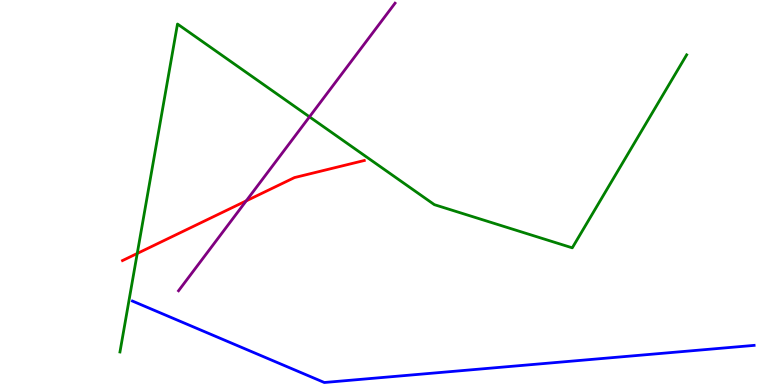[{'lines': ['blue', 'red'], 'intersections': []}, {'lines': ['green', 'red'], 'intersections': [{'x': 1.77, 'y': 3.42}]}, {'lines': ['purple', 'red'], 'intersections': [{'x': 3.18, 'y': 4.78}]}, {'lines': ['blue', 'green'], 'intersections': []}, {'lines': ['blue', 'purple'], 'intersections': []}, {'lines': ['green', 'purple'], 'intersections': [{'x': 3.99, 'y': 6.97}]}]